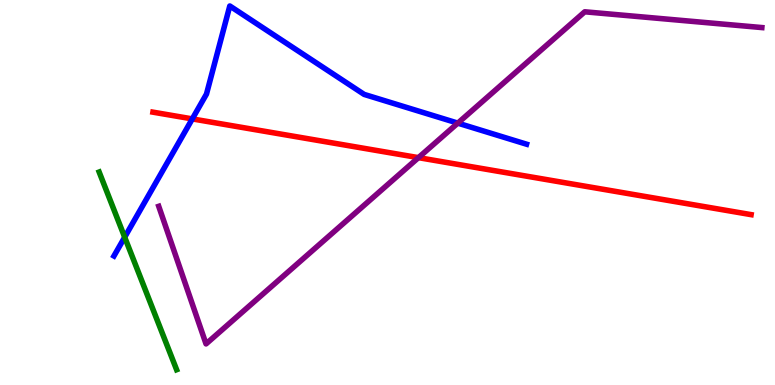[{'lines': ['blue', 'red'], 'intersections': [{'x': 2.48, 'y': 6.91}]}, {'lines': ['green', 'red'], 'intersections': []}, {'lines': ['purple', 'red'], 'intersections': [{'x': 5.4, 'y': 5.91}]}, {'lines': ['blue', 'green'], 'intersections': [{'x': 1.61, 'y': 3.84}]}, {'lines': ['blue', 'purple'], 'intersections': [{'x': 5.91, 'y': 6.8}]}, {'lines': ['green', 'purple'], 'intersections': []}]